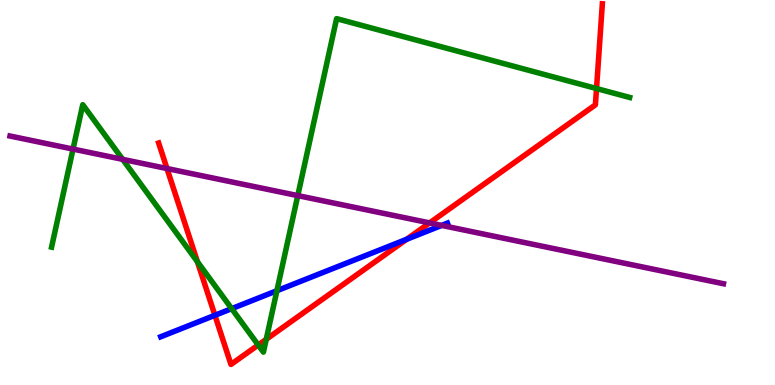[{'lines': ['blue', 'red'], 'intersections': [{'x': 2.77, 'y': 1.81}, {'x': 5.25, 'y': 3.78}]}, {'lines': ['green', 'red'], 'intersections': [{'x': 2.55, 'y': 3.2}, {'x': 3.33, 'y': 1.04}, {'x': 3.44, 'y': 1.19}, {'x': 7.7, 'y': 7.7}]}, {'lines': ['purple', 'red'], 'intersections': [{'x': 2.15, 'y': 5.62}, {'x': 5.54, 'y': 4.21}]}, {'lines': ['blue', 'green'], 'intersections': [{'x': 2.99, 'y': 1.98}, {'x': 3.57, 'y': 2.45}]}, {'lines': ['blue', 'purple'], 'intersections': [{'x': 5.7, 'y': 4.15}]}, {'lines': ['green', 'purple'], 'intersections': [{'x': 0.942, 'y': 6.13}, {'x': 1.58, 'y': 5.86}, {'x': 3.84, 'y': 4.92}]}]